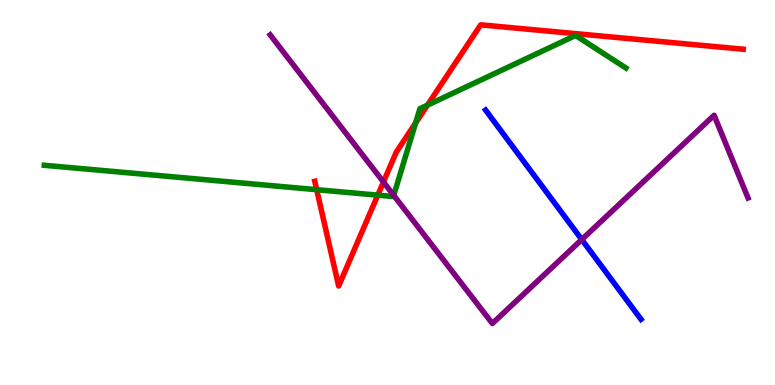[{'lines': ['blue', 'red'], 'intersections': []}, {'lines': ['green', 'red'], 'intersections': [{'x': 4.09, 'y': 5.07}, {'x': 4.87, 'y': 4.93}, {'x': 5.36, 'y': 6.81}, {'x': 5.52, 'y': 7.27}]}, {'lines': ['purple', 'red'], 'intersections': [{'x': 4.95, 'y': 5.27}]}, {'lines': ['blue', 'green'], 'intersections': []}, {'lines': ['blue', 'purple'], 'intersections': [{'x': 7.51, 'y': 3.78}]}, {'lines': ['green', 'purple'], 'intersections': [{'x': 5.08, 'y': 4.93}]}]